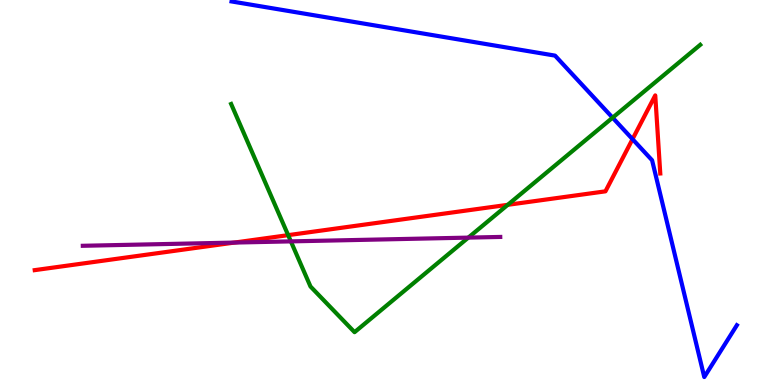[{'lines': ['blue', 'red'], 'intersections': [{'x': 8.16, 'y': 6.39}]}, {'lines': ['green', 'red'], 'intersections': [{'x': 3.72, 'y': 3.89}, {'x': 6.55, 'y': 4.68}]}, {'lines': ['purple', 'red'], 'intersections': [{'x': 3.02, 'y': 3.7}]}, {'lines': ['blue', 'green'], 'intersections': [{'x': 7.9, 'y': 6.94}]}, {'lines': ['blue', 'purple'], 'intersections': []}, {'lines': ['green', 'purple'], 'intersections': [{'x': 3.75, 'y': 3.73}, {'x': 6.04, 'y': 3.83}]}]